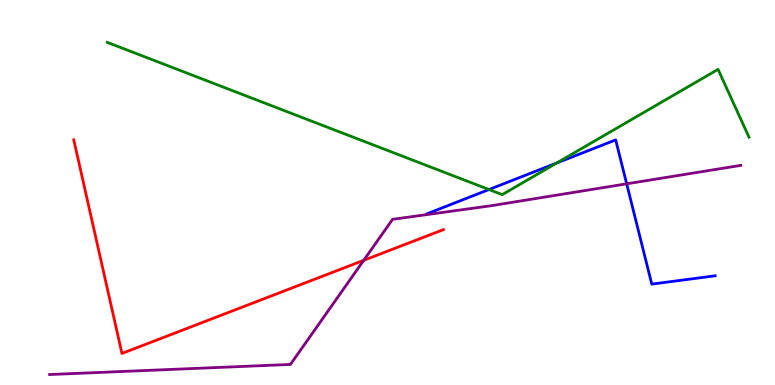[{'lines': ['blue', 'red'], 'intersections': []}, {'lines': ['green', 'red'], 'intersections': []}, {'lines': ['purple', 'red'], 'intersections': [{'x': 4.69, 'y': 3.24}]}, {'lines': ['blue', 'green'], 'intersections': [{'x': 6.31, 'y': 5.08}, {'x': 7.18, 'y': 5.77}]}, {'lines': ['blue', 'purple'], 'intersections': [{'x': 8.09, 'y': 5.23}]}, {'lines': ['green', 'purple'], 'intersections': []}]